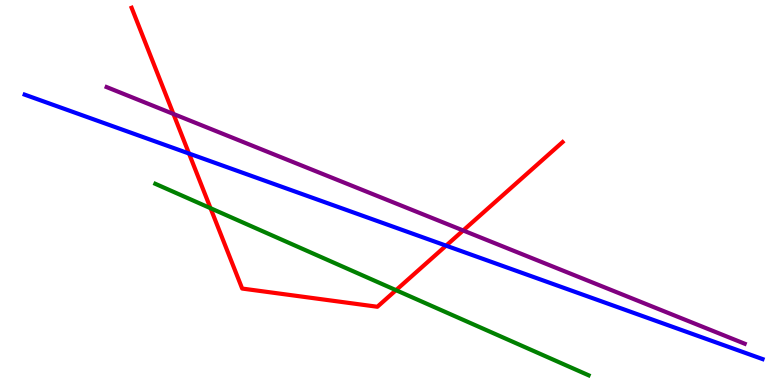[{'lines': ['blue', 'red'], 'intersections': [{'x': 2.44, 'y': 6.01}, {'x': 5.76, 'y': 3.62}]}, {'lines': ['green', 'red'], 'intersections': [{'x': 2.72, 'y': 4.59}, {'x': 5.11, 'y': 2.46}]}, {'lines': ['purple', 'red'], 'intersections': [{'x': 2.24, 'y': 7.04}, {'x': 5.98, 'y': 4.01}]}, {'lines': ['blue', 'green'], 'intersections': []}, {'lines': ['blue', 'purple'], 'intersections': []}, {'lines': ['green', 'purple'], 'intersections': []}]